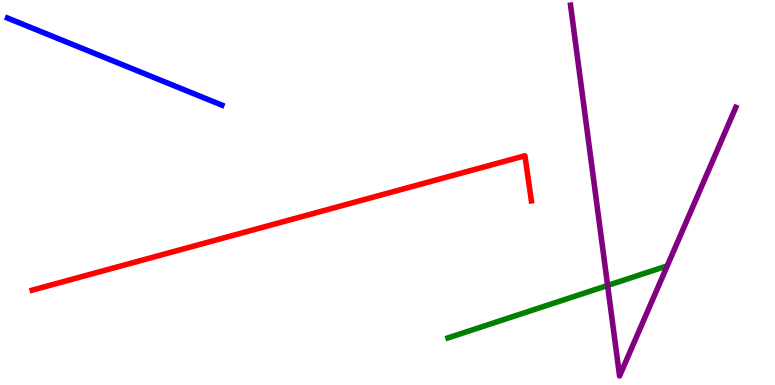[{'lines': ['blue', 'red'], 'intersections': []}, {'lines': ['green', 'red'], 'intersections': []}, {'lines': ['purple', 'red'], 'intersections': []}, {'lines': ['blue', 'green'], 'intersections': []}, {'lines': ['blue', 'purple'], 'intersections': []}, {'lines': ['green', 'purple'], 'intersections': [{'x': 7.84, 'y': 2.59}]}]